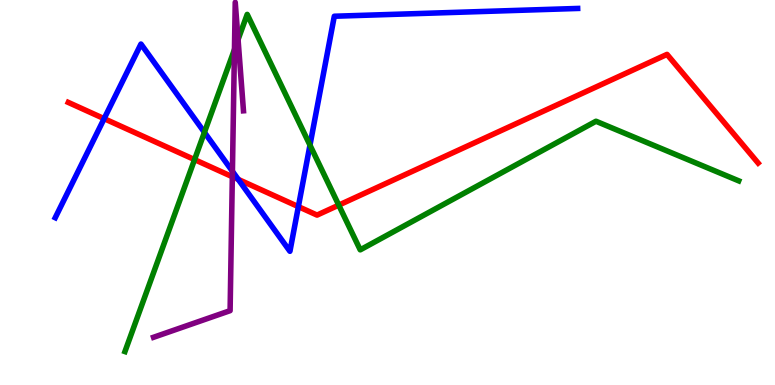[{'lines': ['blue', 'red'], 'intersections': [{'x': 1.34, 'y': 6.92}, {'x': 3.07, 'y': 5.34}, {'x': 3.85, 'y': 4.63}]}, {'lines': ['green', 'red'], 'intersections': [{'x': 2.51, 'y': 5.85}, {'x': 4.37, 'y': 4.67}]}, {'lines': ['purple', 'red'], 'intersections': [{'x': 3.0, 'y': 5.41}]}, {'lines': ['blue', 'green'], 'intersections': [{'x': 2.64, 'y': 6.56}, {'x': 4.0, 'y': 6.23}]}, {'lines': ['blue', 'purple'], 'intersections': [{'x': 3.0, 'y': 5.55}]}, {'lines': ['green', 'purple'], 'intersections': [{'x': 3.03, 'y': 8.71}, {'x': 3.07, 'y': 8.97}]}]